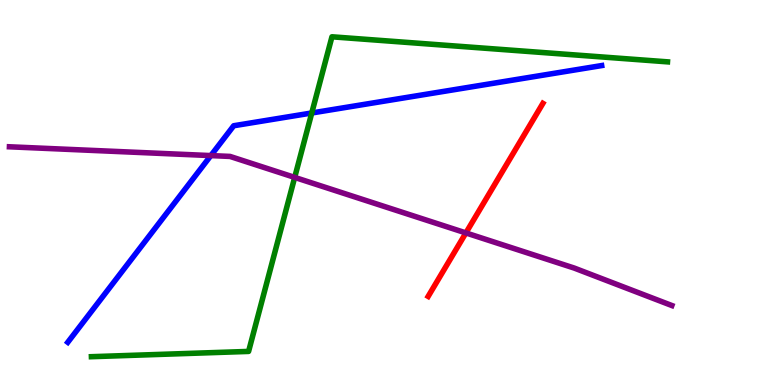[{'lines': ['blue', 'red'], 'intersections': []}, {'lines': ['green', 'red'], 'intersections': []}, {'lines': ['purple', 'red'], 'intersections': [{'x': 6.01, 'y': 3.95}]}, {'lines': ['blue', 'green'], 'intersections': [{'x': 4.02, 'y': 7.07}]}, {'lines': ['blue', 'purple'], 'intersections': [{'x': 2.72, 'y': 5.96}]}, {'lines': ['green', 'purple'], 'intersections': [{'x': 3.8, 'y': 5.39}]}]